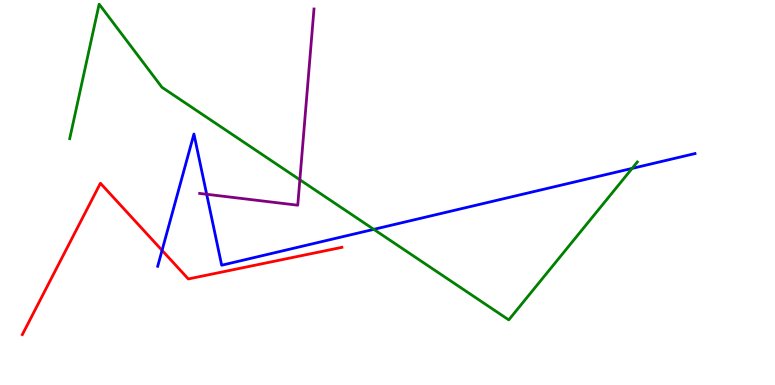[{'lines': ['blue', 'red'], 'intersections': [{'x': 2.09, 'y': 3.5}]}, {'lines': ['green', 'red'], 'intersections': []}, {'lines': ['purple', 'red'], 'intersections': []}, {'lines': ['blue', 'green'], 'intersections': [{'x': 4.82, 'y': 4.04}, {'x': 8.16, 'y': 5.63}]}, {'lines': ['blue', 'purple'], 'intersections': [{'x': 2.67, 'y': 4.95}]}, {'lines': ['green', 'purple'], 'intersections': [{'x': 3.87, 'y': 5.33}]}]